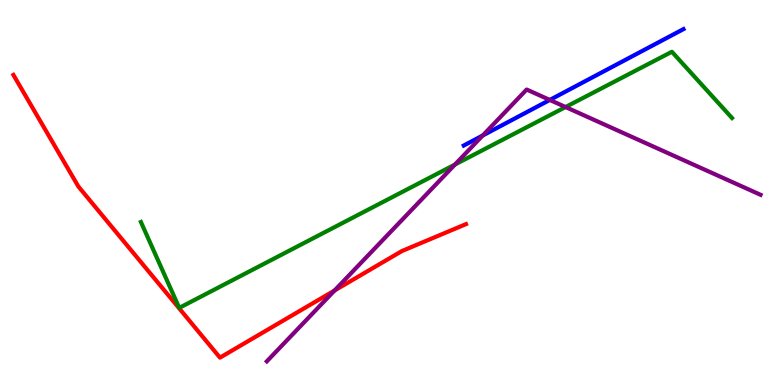[{'lines': ['blue', 'red'], 'intersections': []}, {'lines': ['green', 'red'], 'intersections': []}, {'lines': ['purple', 'red'], 'intersections': [{'x': 4.32, 'y': 2.45}]}, {'lines': ['blue', 'green'], 'intersections': []}, {'lines': ['blue', 'purple'], 'intersections': [{'x': 6.23, 'y': 6.48}, {'x': 7.09, 'y': 7.4}]}, {'lines': ['green', 'purple'], 'intersections': [{'x': 5.87, 'y': 5.73}, {'x': 7.3, 'y': 7.22}]}]